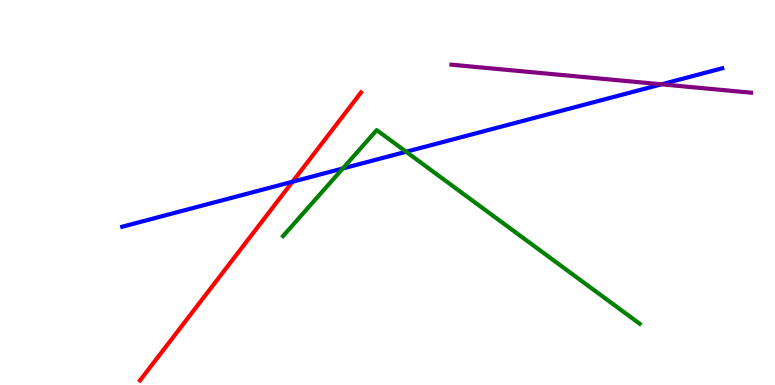[{'lines': ['blue', 'red'], 'intersections': [{'x': 3.77, 'y': 5.28}]}, {'lines': ['green', 'red'], 'intersections': []}, {'lines': ['purple', 'red'], 'intersections': []}, {'lines': ['blue', 'green'], 'intersections': [{'x': 4.42, 'y': 5.62}, {'x': 5.24, 'y': 6.06}]}, {'lines': ['blue', 'purple'], 'intersections': [{'x': 8.54, 'y': 7.81}]}, {'lines': ['green', 'purple'], 'intersections': []}]